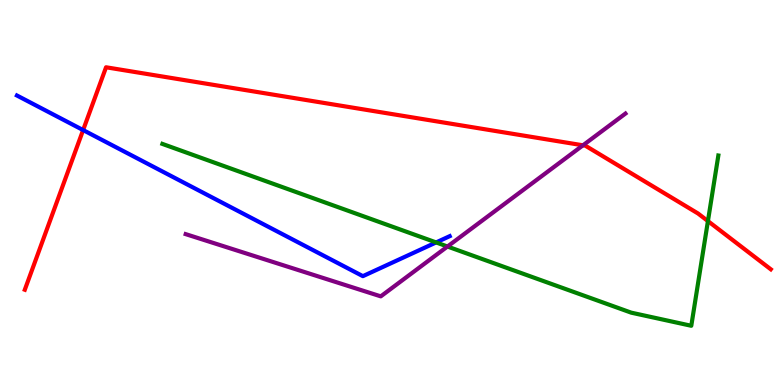[{'lines': ['blue', 'red'], 'intersections': [{'x': 1.07, 'y': 6.62}]}, {'lines': ['green', 'red'], 'intersections': [{'x': 9.13, 'y': 4.26}]}, {'lines': ['purple', 'red'], 'intersections': [{'x': 7.52, 'y': 6.23}]}, {'lines': ['blue', 'green'], 'intersections': [{'x': 5.63, 'y': 3.7}]}, {'lines': ['blue', 'purple'], 'intersections': []}, {'lines': ['green', 'purple'], 'intersections': [{'x': 5.77, 'y': 3.6}]}]